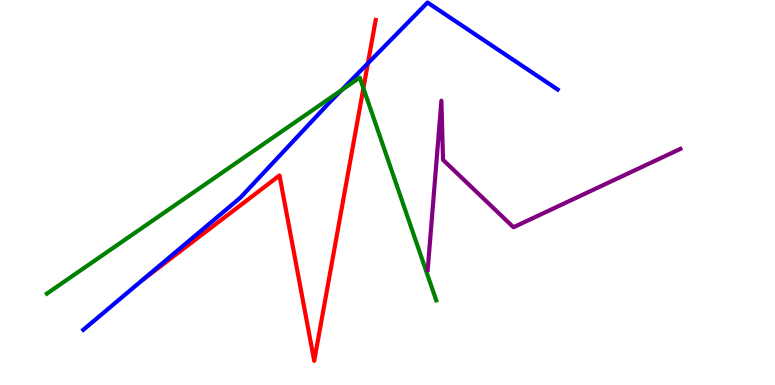[{'lines': ['blue', 'red'], 'intersections': [{'x': 4.75, 'y': 8.35}]}, {'lines': ['green', 'red'], 'intersections': [{'x': 4.69, 'y': 7.71}]}, {'lines': ['purple', 'red'], 'intersections': []}, {'lines': ['blue', 'green'], 'intersections': [{'x': 4.41, 'y': 7.66}]}, {'lines': ['blue', 'purple'], 'intersections': []}, {'lines': ['green', 'purple'], 'intersections': []}]